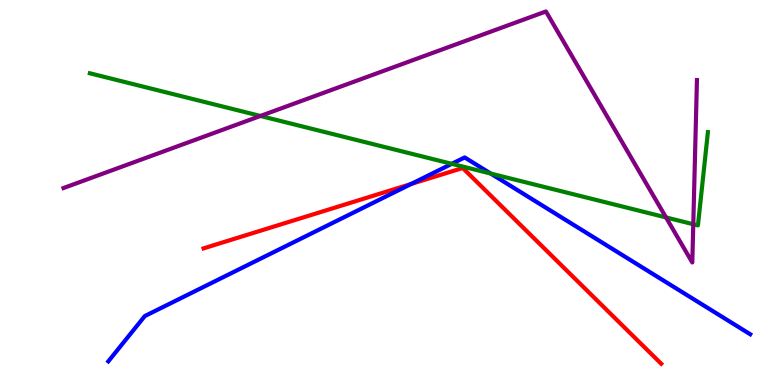[{'lines': ['blue', 'red'], 'intersections': [{'x': 5.3, 'y': 5.22}]}, {'lines': ['green', 'red'], 'intersections': []}, {'lines': ['purple', 'red'], 'intersections': []}, {'lines': ['blue', 'green'], 'intersections': [{'x': 5.83, 'y': 5.74}, {'x': 6.33, 'y': 5.49}]}, {'lines': ['blue', 'purple'], 'intersections': []}, {'lines': ['green', 'purple'], 'intersections': [{'x': 3.36, 'y': 6.99}, {'x': 8.59, 'y': 4.35}, {'x': 8.95, 'y': 4.18}]}]